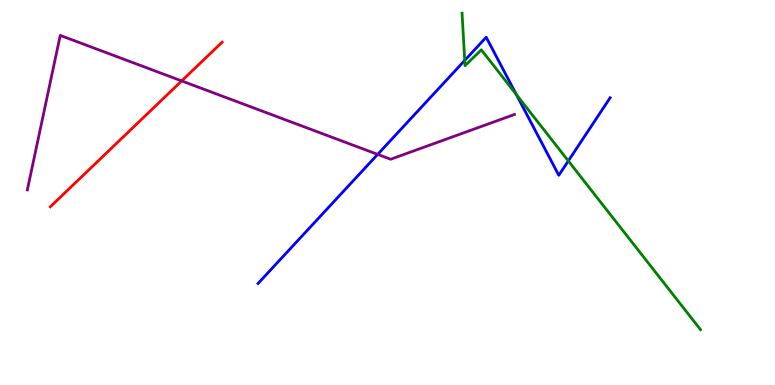[{'lines': ['blue', 'red'], 'intersections': []}, {'lines': ['green', 'red'], 'intersections': []}, {'lines': ['purple', 'red'], 'intersections': [{'x': 2.34, 'y': 7.9}]}, {'lines': ['blue', 'green'], 'intersections': [{'x': 6.0, 'y': 8.43}, {'x': 6.66, 'y': 7.54}, {'x': 7.33, 'y': 5.82}]}, {'lines': ['blue', 'purple'], 'intersections': [{'x': 4.87, 'y': 5.99}]}, {'lines': ['green', 'purple'], 'intersections': []}]